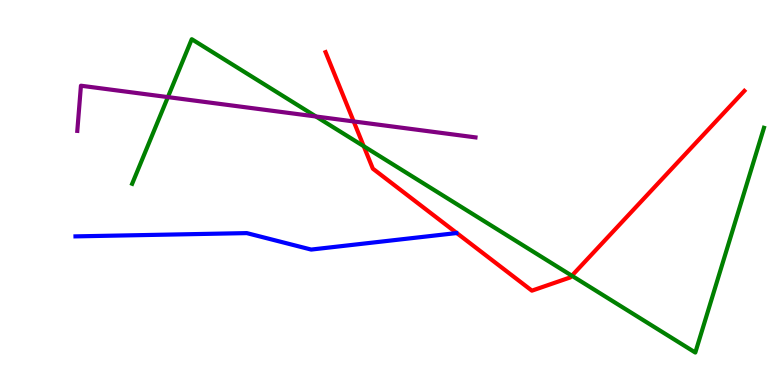[{'lines': ['blue', 'red'], 'intersections': []}, {'lines': ['green', 'red'], 'intersections': [{'x': 4.69, 'y': 6.2}, {'x': 7.38, 'y': 2.84}]}, {'lines': ['purple', 'red'], 'intersections': [{'x': 4.56, 'y': 6.85}]}, {'lines': ['blue', 'green'], 'intersections': []}, {'lines': ['blue', 'purple'], 'intersections': []}, {'lines': ['green', 'purple'], 'intersections': [{'x': 2.17, 'y': 7.48}, {'x': 4.08, 'y': 6.97}]}]